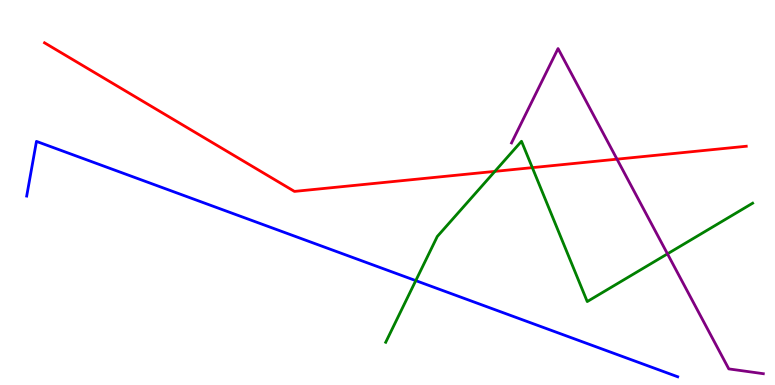[{'lines': ['blue', 'red'], 'intersections': []}, {'lines': ['green', 'red'], 'intersections': [{'x': 6.39, 'y': 5.55}, {'x': 6.87, 'y': 5.65}]}, {'lines': ['purple', 'red'], 'intersections': [{'x': 7.96, 'y': 5.87}]}, {'lines': ['blue', 'green'], 'intersections': [{'x': 5.36, 'y': 2.71}]}, {'lines': ['blue', 'purple'], 'intersections': []}, {'lines': ['green', 'purple'], 'intersections': [{'x': 8.61, 'y': 3.41}]}]